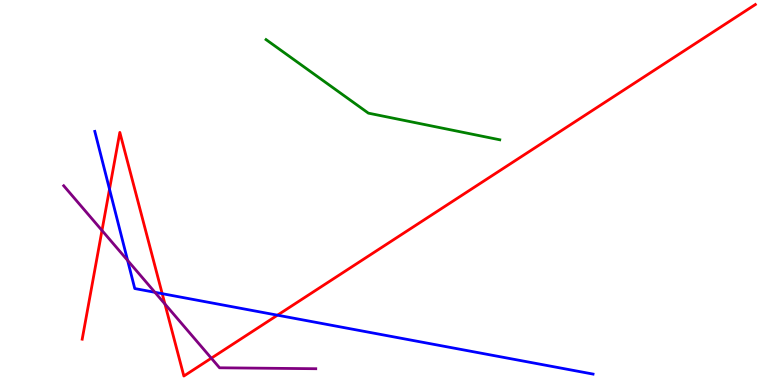[{'lines': ['blue', 'red'], 'intersections': [{'x': 1.41, 'y': 5.09}, {'x': 2.09, 'y': 2.37}, {'x': 3.58, 'y': 1.81}]}, {'lines': ['green', 'red'], 'intersections': []}, {'lines': ['purple', 'red'], 'intersections': [{'x': 1.32, 'y': 4.01}, {'x': 2.13, 'y': 2.1}, {'x': 2.73, 'y': 0.696}]}, {'lines': ['blue', 'green'], 'intersections': []}, {'lines': ['blue', 'purple'], 'intersections': [{'x': 1.65, 'y': 3.24}, {'x': 2.0, 'y': 2.41}]}, {'lines': ['green', 'purple'], 'intersections': []}]